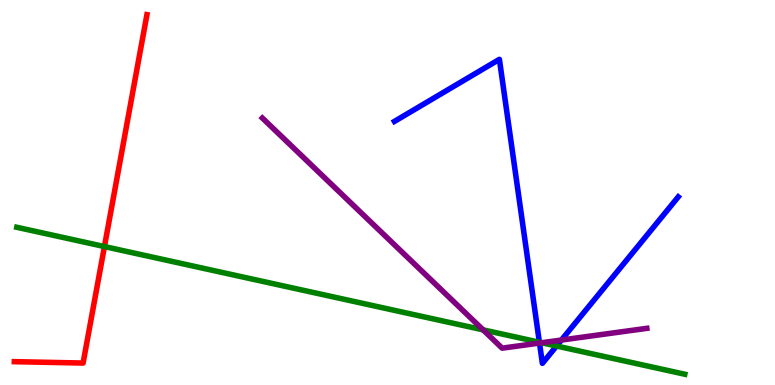[{'lines': ['blue', 'red'], 'intersections': []}, {'lines': ['green', 'red'], 'intersections': [{'x': 1.35, 'y': 3.6}]}, {'lines': ['purple', 'red'], 'intersections': []}, {'lines': ['blue', 'green'], 'intersections': [{'x': 6.96, 'y': 1.11}, {'x': 7.18, 'y': 1.01}]}, {'lines': ['blue', 'purple'], 'intersections': [{'x': 6.96, 'y': 1.09}, {'x': 7.24, 'y': 1.17}]}, {'lines': ['green', 'purple'], 'intersections': [{'x': 6.23, 'y': 1.43}, {'x': 6.99, 'y': 1.1}]}]